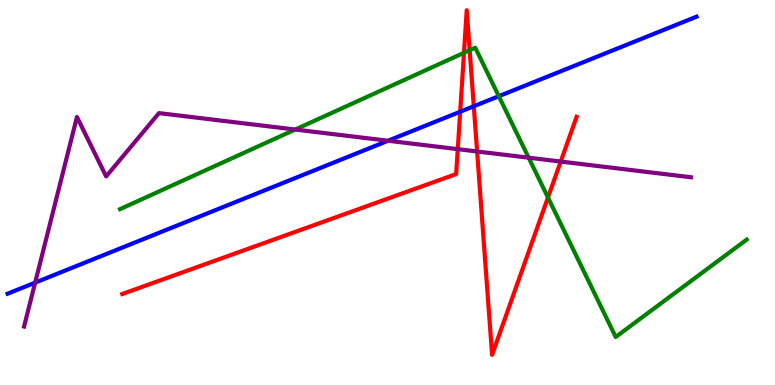[{'lines': ['blue', 'red'], 'intersections': [{'x': 5.94, 'y': 7.1}, {'x': 6.11, 'y': 7.24}]}, {'lines': ['green', 'red'], 'intersections': [{'x': 5.99, 'y': 8.63}, {'x': 6.06, 'y': 8.7}, {'x': 7.07, 'y': 4.87}]}, {'lines': ['purple', 'red'], 'intersections': [{'x': 5.91, 'y': 6.13}, {'x': 6.16, 'y': 6.07}, {'x': 7.24, 'y': 5.8}]}, {'lines': ['blue', 'green'], 'intersections': [{'x': 6.44, 'y': 7.5}]}, {'lines': ['blue', 'purple'], 'intersections': [{'x': 0.454, 'y': 2.66}, {'x': 5.01, 'y': 6.34}]}, {'lines': ['green', 'purple'], 'intersections': [{'x': 3.81, 'y': 6.64}, {'x': 6.82, 'y': 5.9}]}]